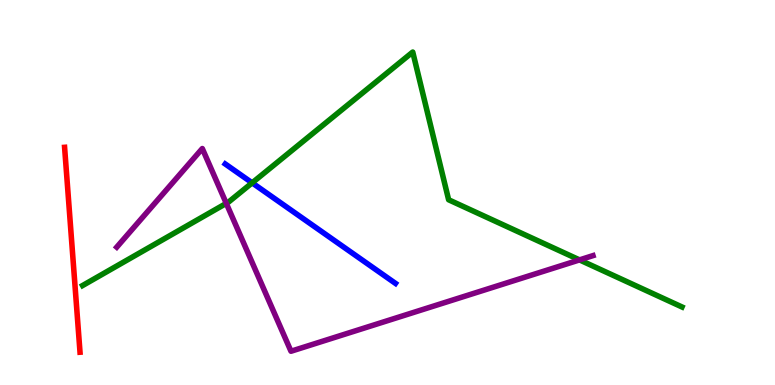[{'lines': ['blue', 'red'], 'intersections': []}, {'lines': ['green', 'red'], 'intersections': []}, {'lines': ['purple', 'red'], 'intersections': []}, {'lines': ['blue', 'green'], 'intersections': [{'x': 3.25, 'y': 5.25}]}, {'lines': ['blue', 'purple'], 'intersections': []}, {'lines': ['green', 'purple'], 'intersections': [{'x': 2.92, 'y': 4.72}, {'x': 7.48, 'y': 3.25}]}]